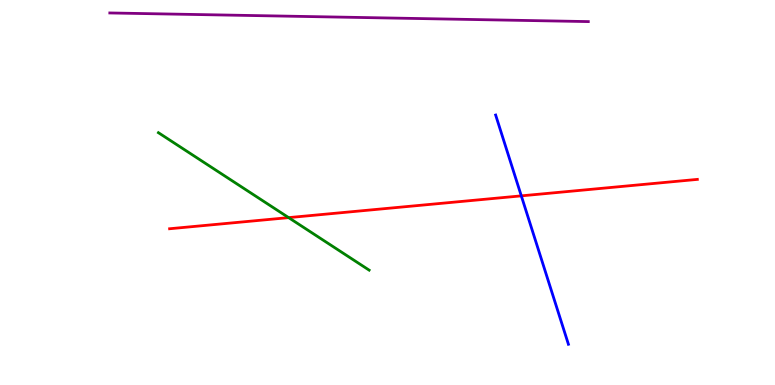[{'lines': ['blue', 'red'], 'intersections': [{'x': 6.73, 'y': 4.91}]}, {'lines': ['green', 'red'], 'intersections': [{'x': 3.72, 'y': 4.35}]}, {'lines': ['purple', 'red'], 'intersections': []}, {'lines': ['blue', 'green'], 'intersections': []}, {'lines': ['blue', 'purple'], 'intersections': []}, {'lines': ['green', 'purple'], 'intersections': []}]